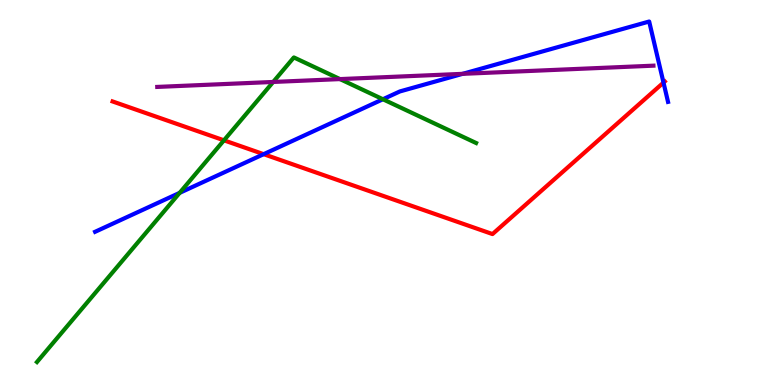[{'lines': ['blue', 'red'], 'intersections': [{'x': 3.4, 'y': 6.0}, {'x': 8.56, 'y': 7.85}]}, {'lines': ['green', 'red'], 'intersections': [{'x': 2.89, 'y': 6.36}]}, {'lines': ['purple', 'red'], 'intersections': []}, {'lines': ['blue', 'green'], 'intersections': [{'x': 2.32, 'y': 4.99}, {'x': 4.94, 'y': 7.42}]}, {'lines': ['blue', 'purple'], 'intersections': [{'x': 5.97, 'y': 8.08}]}, {'lines': ['green', 'purple'], 'intersections': [{'x': 3.52, 'y': 7.87}, {'x': 4.39, 'y': 7.95}]}]